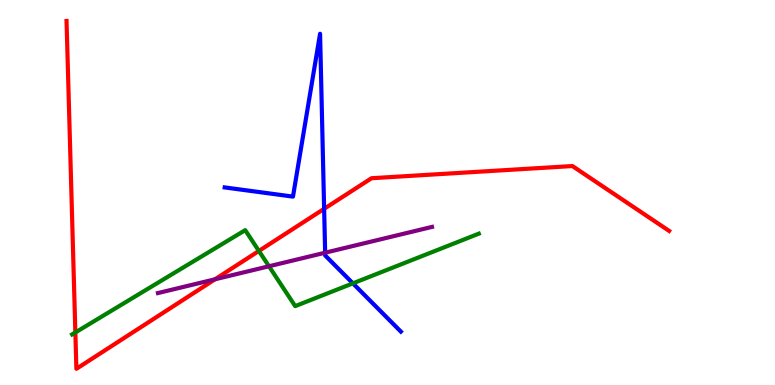[{'lines': ['blue', 'red'], 'intersections': [{'x': 4.18, 'y': 4.58}]}, {'lines': ['green', 'red'], 'intersections': [{'x': 0.972, 'y': 1.36}, {'x': 3.34, 'y': 3.48}]}, {'lines': ['purple', 'red'], 'intersections': [{'x': 2.77, 'y': 2.75}]}, {'lines': ['blue', 'green'], 'intersections': [{'x': 4.55, 'y': 2.64}]}, {'lines': ['blue', 'purple'], 'intersections': [{'x': 4.2, 'y': 3.44}]}, {'lines': ['green', 'purple'], 'intersections': [{'x': 3.47, 'y': 3.08}]}]